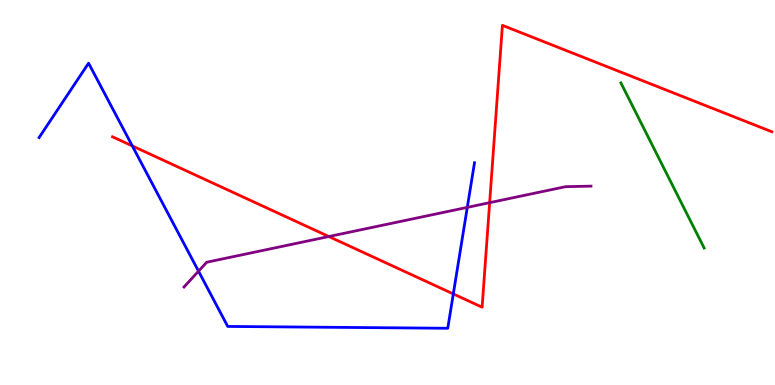[{'lines': ['blue', 'red'], 'intersections': [{'x': 1.71, 'y': 6.21}, {'x': 5.85, 'y': 2.37}]}, {'lines': ['green', 'red'], 'intersections': []}, {'lines': ['purple', 'red'], 'intersections': [{'x': 4.24, 'y': 3.86}, {'x': 6.32, 'y': 4.74}]}, {'lines': ['blue', 'green'], 'intersections': []}, {'lines': ['blue', 'purple'], 'intersections': [{'x': 2.56, 'y': 2.96}, {'x': 6.03, 'y': 4.61}]}, {'lines': ['green', 'purple'], 'intersections': []}]